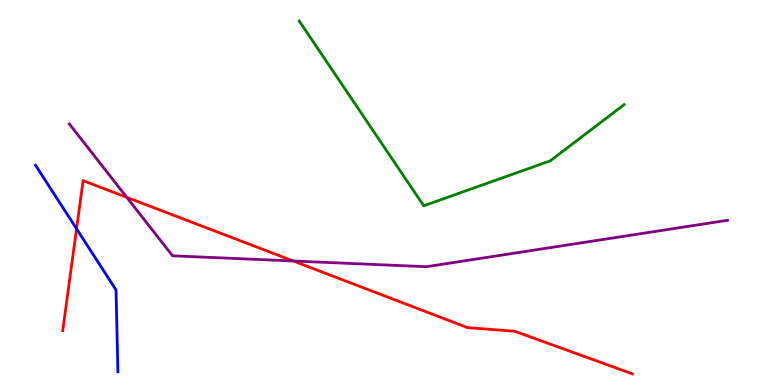[{'lines': ['blue', 'red'], 'intersections': [{'x': 0.988, 'y': 4.06}]}, {'lines': ['green', 'red'], 'intersections': []}, {'lines': ['purple', 'red'], 'intersections': [{'x': 1.64, 'y': 4.87}, {'x': 3.78, 'y': 3.22}]}, {'lines': ['blue', 'green'], 'intersections': []}, {'lines': ['blue', 'purple'], 'intersections': []}, {'lines': ['green', 'purple'], 'intersections': []}]